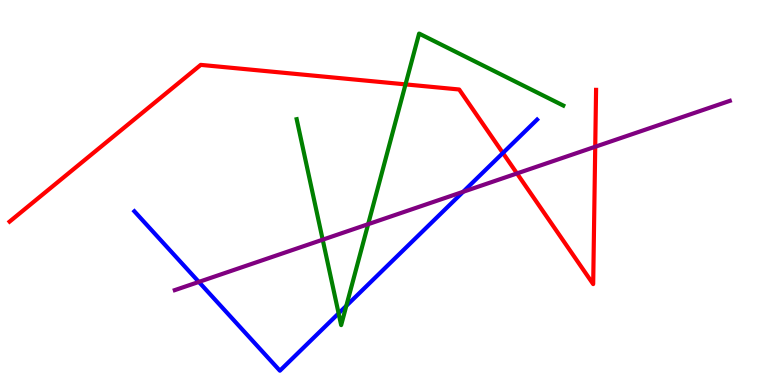[{'lines': ['blue', 'red'], 'intersections': [{'x': 6.49, 'y': 6.03}]}, {'lines': ['green', 'red'], 'intersections': [{'x': 5.23, 'y': 7.81}]}, {'lines': ['purple', 'red'], 'intersections': [{'x': 6.67, 'y': 5.5}, {'x': 7.68, 'y': 6.19}]}, {'lines': ['blue', 'green'], 'intersections': [{'x': 4.37, 'y': 1.86}, {'x': 4.47, 'y': 2.06}]}, {'lines': ['blue', 'purple'], 'intersections': [{'x': 2.57, 'y': 2.68}, {'x': 5.98, 'y': 5.02}]}, {'lines': ['green', 'purple'], 'intersections': [{'x': 4.16, 'y': 3.77}, {'x': 4.75, 'y': 4.18}]}]